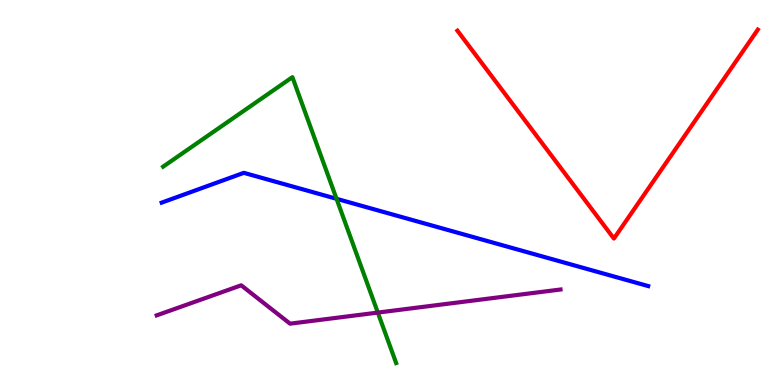[{'lines': ['blue', 'red'], 'intersections': []}, {'lines': ['green', 'red'], 'intersections': []}, {'lines': ['purple', 'red'], 'intersections': []}, {'lines': ['blue', 'green'], 'intersections': [{'x': 4.34, 'y': 4.84}]}, {'lines': ['blue', 'purple'], 'intersections': []}, {'lines': ['green', 'purple'], 'intersections': [{'x': 4.88, 'y': 1.88}]}]